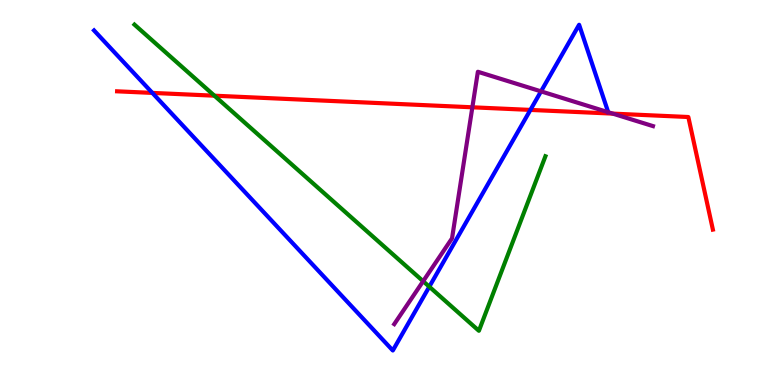[{'lines': ['blue', 'red'], 'intersections': [{'x': 1.97, 'y': 7.59}, {'x': 6.84, 'y': 7.15}]}, {'lines': ['green', 'red'], 'intersections': [{'x': 2.77, 'y': 7.51}]}, {'lines': ['purple', 'red'], 'intersections': [{'x': 6.09, 'y': 7.21}, {'x': 7.91, 'y': 7.05}]}, {'lines': ['blue', 'green'], 'intersections': [{'x': 5.54, 'y': 2.55}]}, {'lines': ['blue', 'purple'], 'intersections': [{'x': 6.98, 'y': 7.63}]}, {'lines': ['green', 'purple'], 'intersections': [{'x': 5.46, 'y': 2.7}]}]